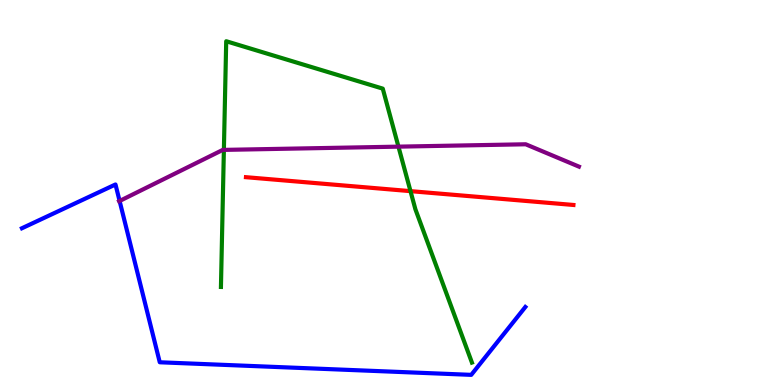[{'lines': ['blue', 'red'], 'intersections': []}, {'lines': ['green', 'red'], 'intersections': [{'x': 5.3, 'y': 5.04}]}, {'lines': ['purple', 'red'], 'intersections': []}, {'lines': ['blue', 'green'], 'intersections': []}, {'lines': ['blue', 'purple'], 'intersections': [{'x': 1.54, 'y': 4.78}]}, {'lines': ['green', 'purple'], 'intersections': [{'x': 2.89, 'y': 6.11}, {'x': 5.14, 'y': 6.19}]}]